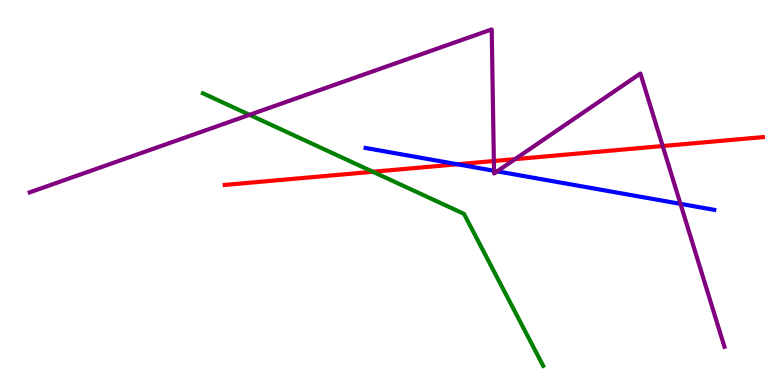[{'lines': ['blue', 'red'], 'intersections': [{'x': 5.9, 'y': 5.73}]}, {'lines': ['green', 'red'], 'intersections': [{'x': 4.81, 'y': 5.54}]}, {'lines': ['purple', 'red'], 'intersections': [{'x': 6.37, 'y': 5.82}, {'x': 6.65, 'y': 5.87}, {'x': 8.55, 'y': 6.21}]}, {'lines': ['blue', 'green'], 'intersections': []}, {'lines': ['blue', 'purple'], 'intersections': [{'x': 6.37, 'y': 5.56}, {'x': 6.42, 'y': 5.55}, {'x': 8.78, 'y': 4.71}]}, {'lines': ['green', 'purple'], 'intersections': [{'x': 3.22, 'y': 7.02}]}]